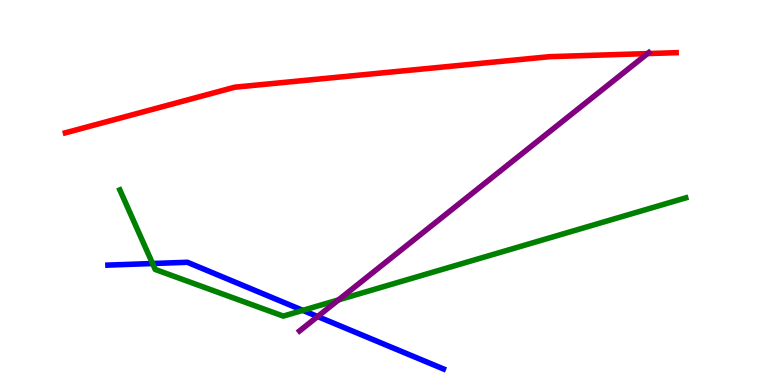[{'lines': ['blue', 'red'], 'intersections': []}, {'lines': ['green', 'red'], 'intersections': []}, {'lines': ['purple', 'red'], 'intersections': [{'x': 8.36, 'y': 8.61}]}, {'lines': ['blue', 'green'], 'intersections': [{'x': 1.97, 'y': 3.16}, {'x': 3.91, 'y': 1.94}]}, {'lines': ['blue', 'purple'], 'intersections': [{'x': 4.1, 'y': 1.78}]}, {'lines': ['green', 'purple'], 'intersections': [{'x': 4.37, 'y': 2.21}]}]